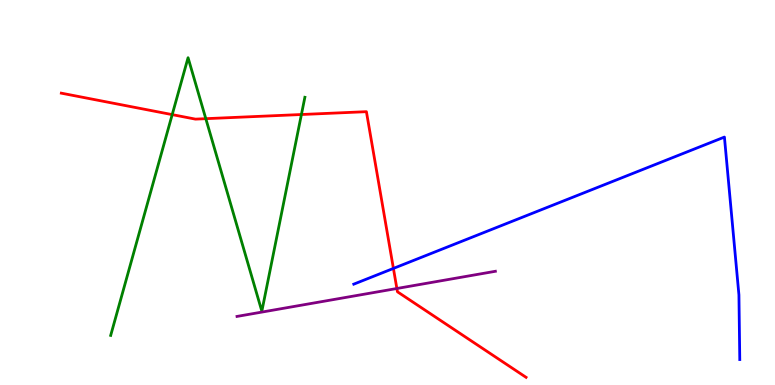[{'lines': ['blue', 'red'], 'intersections': [{'x': 5.08, 'y': 3.03}]}, {'lines': ['green', 'red'], 'intersections': [{'x': 2.22, 'y': 7.02}, {'x': 2.66, 'y': 6.92}, {'x': 3.89, 'y': 7.03}]}, {'lines': ['purple', 'red'], 'intersections': [{'x': 5.12, 'y': 2.51}]}, {'lines': ['blue', 'green'], 'intersections': []}, {'lines': ['blue', 'purple'], 'intersections': []}, {'lines': ['green', 'purple'], 'intersections': []}]